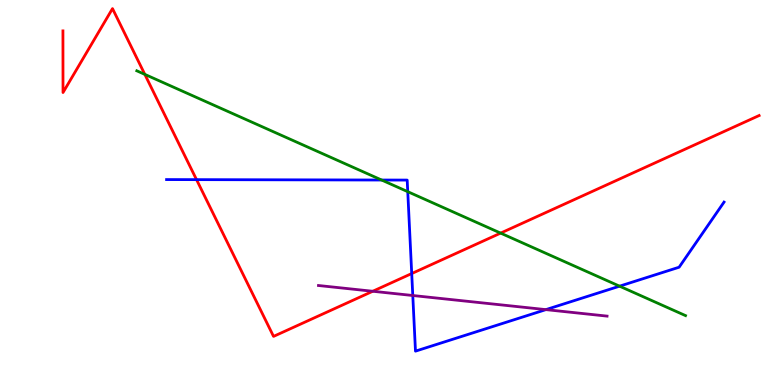[{'lines': ['blue', 'red'], 'intersections': [{'x': 2.54, 'y': 5.33}, {'x': 5.31, 'y': 2.89}]}, {'lines': ['green', 'red'], 'intersections': [{'x': 1.87, 'y': 8.07}, {'x': 6.46, 'y': 3.95}]}, {'lines': ['purple', 'red'], 'intersections': [{'x': 4.81, 'y': 2.43}]}, {'lines': ['blue', 'green'], 'intersections': [{'x': 4.92, 'y': 5.32}, {'x': 5.26, 'y': 5.02}, {'x': 7.99, 'y': 2.57}]}, {'lines': ['blue', 'purple'], 'intersections': [{'x': 5.33, 'y': 2.32}, {'x': 7.04, 'y': 1.96}]}, {'lines': ['green', 'purple'], 'intersections': []}]